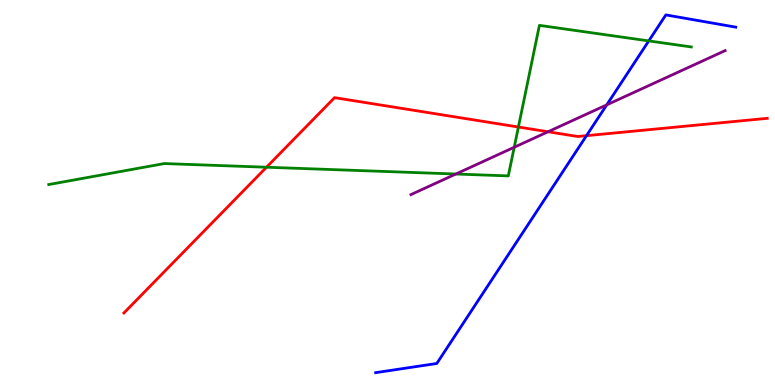[{'lines': ['blue', 'red'], 'intersections': [{'x': 7.57, 'y': 6.48}]}, {'lines': ['green', 'red'], 'intersections': [{'x': 3.44, 'y': 5.66}, {'x': 6.69, 'y': 6.7}]}, {'lines': ['purple', 'red'], 'intersections': [{'x': 7.07, 'y': 6.58}]}, {'lines': ['blue', 'green'], 'intersections': [{'x': 8.37, 'y': 8.94}]}, {'lines': ['blue', 'purple'], 'intersections': [{'x': 7.83, 'y': 7.28}]}, {'lines': ['green', 'purple'], 'intersections': [{'x': 5.88, 'y': 5.48}, {'x': 6.64, 'y': 6.17}]}]